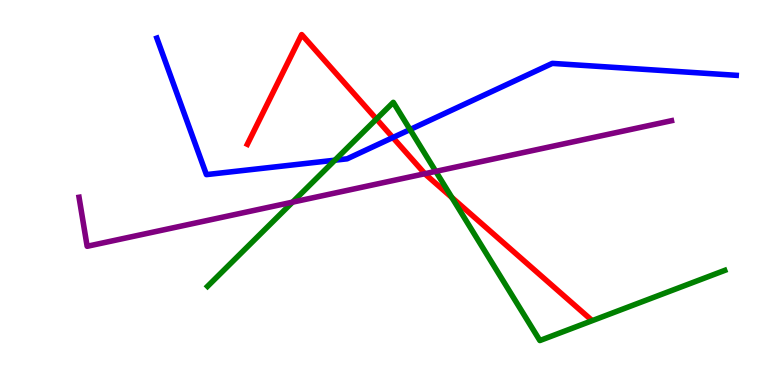[{'lines': ['blue', 'red'], 'intersections': [{'x': 5.07, 'y': 6.43}]}, {'lines': ['green', 'red'], 'intersections': [{'x': 4.86, 'y': 6.91}, {'x': 5.83, 'y': 4.87}]}, {'lines': ['purple', 'red'], 'intersections': [{'x': 5.48, 'y': 5.49}]}, {'lines': ['blue', 'green'], 'intersections': [{'x': 4.32, 'y': 5.84}, {'x': 5.29, 'y': 6.63}]}, {'lines': ['blue', 'purple'], 'intersections': []}, {'lines': ['green', 'purple'], 'intersections': [{'x': 3.77, 'y': 4.75}, {'x': 5.62, 'y': 5.55}]}]